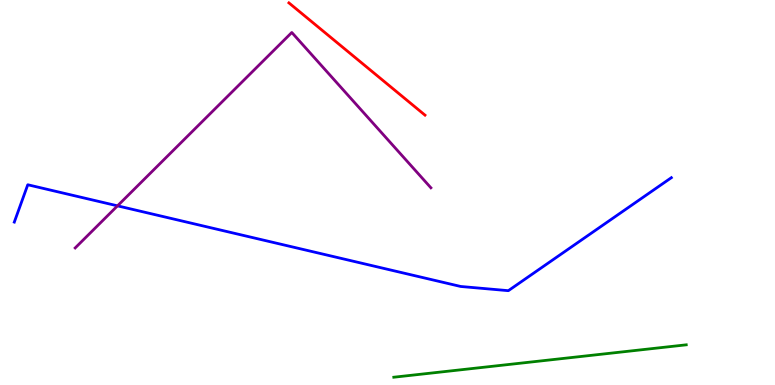[{'lines': ['blue', 'red'], 'intersections': []}, {'lines': ['green', 'red'], 'intersections': []}, {'lines': ['purple', 'red'], 'intersections': []}, {'lines': ['blue', 'green'], 'intersections': []}, {'lines': ['blue', 'purple'], 'intersections': [{'x': 1.52, 'y': 4.65}]}, {'lines': ['green', 'purple'], 'intersections': []}]